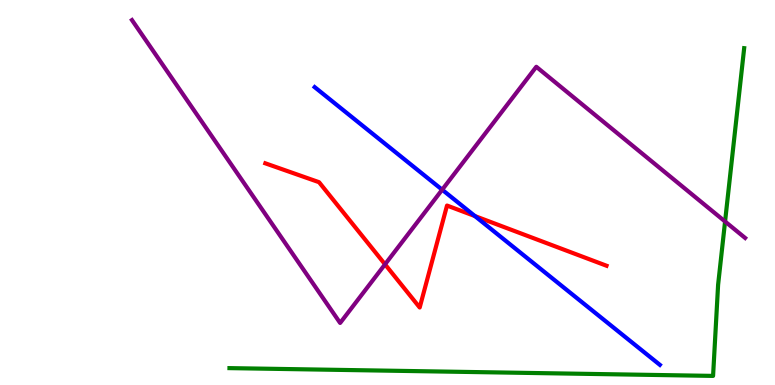[{'lines': ['blue', 'red'], 'intersections': [{'x': 6.13, 'y': 4.39}]}, {'lines': ['green', 'red'], 'intersections': []}, {'lines': ['purple', 'red'], 'intersections': [{'x': 4.97, 'y': 3.13}]}, {'lines': ['blue', 'green'], 'intersections': []}, {'lines': ['blue', 'purple'], 'intersections': [{'x': 5.71, 'y': 5.07}]}, {'lines': ['green', 'purple'], 'intersections': [{'x': 9.36, 'y': 4.25}]}]